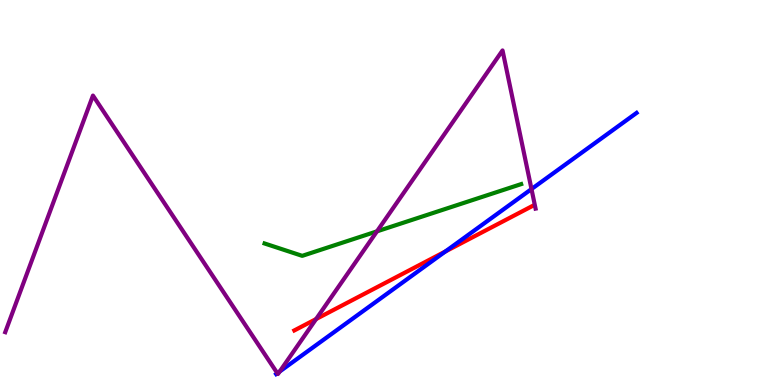[{'lines': ['blue', 'red'], 'intersections': [{'x': 5.75, 'y': 3.47}]}, {'lines': ['green', 'red'], 'intersections': []}, {'lines': ['purple', 'red'], 'intersections': [{'x': 4.08, 'y': 1.71}]}, {'lines': ['blue', 'green'], 'intersections': []}, {'lines': ['blue', 'purple'], 'intersections': [{'x': 3.58, 'y': 0.306}, {'x': 3.61, 'y': 0.349}, {'x': 6.86, 'y': 5.09}]}, {'lines': ['green', 'purple'], 'intersections': [{'x': 4.86, 'y': 3.99}]}]